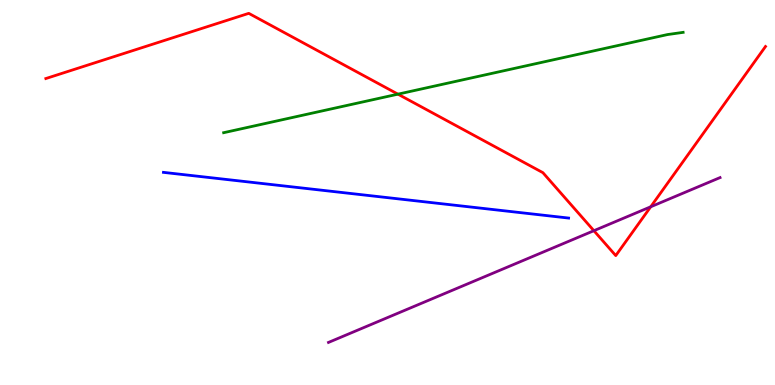[{'lines': ['blue', 'red'], 'intersections': []}, {'lines': ['green', 'red'], 'intersections': [{'x': 5.13, 'y': 7.55}]}, {'lines': ['purple', 'red'], 'intersections': [{'x': 7.66, 'y': 4.01}, {'x': 8.4, 'y': 4.63}]}, {'lines': ['blue', 'green'], 'intersections': []}, {'lines': ['blue', 'purple'], 'intersections': []}, {'lines': ['green', 'purple'], 'intersections': []}]